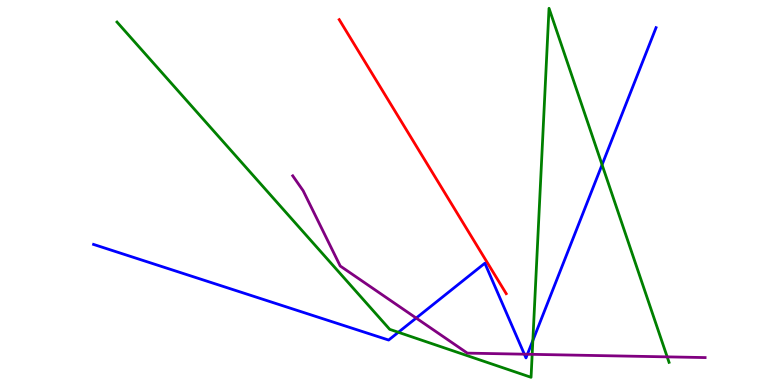[{'lines': ['blue', 'red'], 'intersections': []}, {'lines': ['green', 'red'], 'intersections': []}, {'lines': ['purple', 'red'], 'intersections': []}, {'lines': ['blue', 'green'], 'intersections': [{'x': 5.14, 'y': 1.37}, {'x': 6.88, 'y': 1.16}, {'x': 7.77, 'y': 5.72}]}, {'lines': ['blue', 'purple'], 'intersections': [{'x': 5.37, 'y': 1.74}, {'x': 6.77, 'y': 0.8}, {'x': 6.81, 'y': 0.799}]}, {'lines': ['green', 'purple'], 'intersections': [{'x': 6.87, 'y': 0.796}, {'x': 8.61, 'y': 0.731}]}]